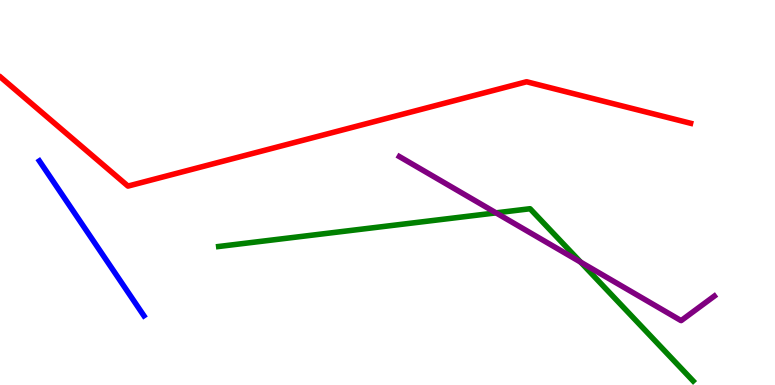[{'lines': ['blue', 'red'], 'intersections': []}, {'lines': ['green', 'red'], 'intersections': []}, {'lines': ['purple', 'red'], 'intersections': []}, {'lines': ['blue', 'green'], 'intersections': []}, {'lines': ['blue', 'purple'], 'intersections': []}, {'lines': ['green', 'purple'], 'intersections': [{'x': 6.4, 'y': 4.47}, {'x': 7.49, 'y': 3.19}]}]